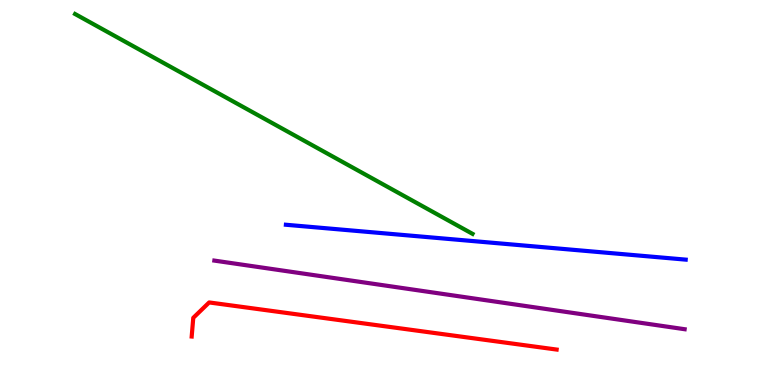[{'lines': ['blue', 'red'], 'intersections': []}, {'lines': ['green', 'red'], 'intersections': []}, {'lines': ['purple', 'red'], 'intersections': []}, {'lines': ['blue', 'green'], 'intersections': []}, {'lines': ['blue', 'purple'], 'intersections': []}, {'lines': ['green', 'purple'], 'intersections': []}]